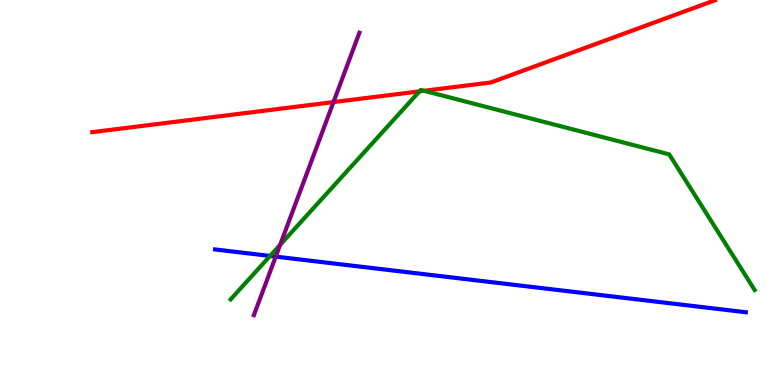[{'lines': ['blue', 'red'], 'intersections': []}, {'lines': ['green', 'red'], 'intersections': [{'x': 5.41, 'y': 7.63}, {'x': 5.47, 'y': 7.64}]}, {'lines': ['purple', 'red'], 'intersections': [{'x': 4.3, 'y': 7.35}]}, {'lines': ['blue', 'green'], 'intersections': [{'x': 3.48, 'y': 3.35}]}, {'lines': ['blue', 'purple'], 'intersections': [{'x': 3.56, 'y': 3.33}]}, {'lines': ['green', 'purple'], 'intersections': [{'x': 3.61, 'y': 3.64}]}]